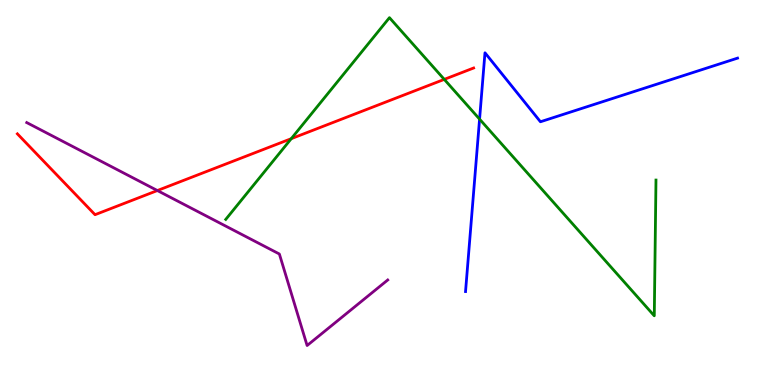[{'lines': ['blue', 'red'], 'intersections': []}, {'lines': ['green', 'red'], 'intersections': [{'x': 3.76, 'y': 6.4}, {'x': 5.73, 'y': 7.94}]}, {'lines': ['purple', 'red'], 'intersections': [{'x': 2.03, 'y': 5.05}]}, {'lines': ['blue', 'green'], 'intersections': [{'x': 6.19, 'y': 6.91}]}, {'lines': ['blue', 'purple'], 'intersections': []}, {'lines': ['green', 'purple'], 'intersections': []}]